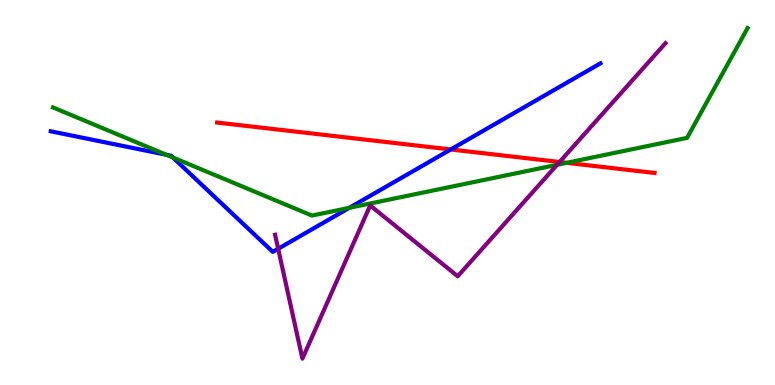[{'lines': ['blue', 'red'], 'intersections': [{'x': 5.82, 'y': 6.12}]}, {'lines': ['green', 'red'], 'intersections': [{'x': 7.31, 'y': 5.77}]}, {'lines': ['purple', 'red'], 'intersections': [{'x': 7.22, 'y': 5.79}]}, {'lines': ['blue', 'green'], 'intersections': [{'x': 2.15, 'y': 5.98}, {'x': 2.23, 'y': 5.91}, {'x': 4.51, 'y': 4.6}]}, {'lines': ['blue', 'purple'], 'intersections': [{'x': 3.59, 'y': 3.54}]}, {'lines': ['green', 'purple'], 'intersections': [{'x': 7.19, 'y': 5.72}]}]